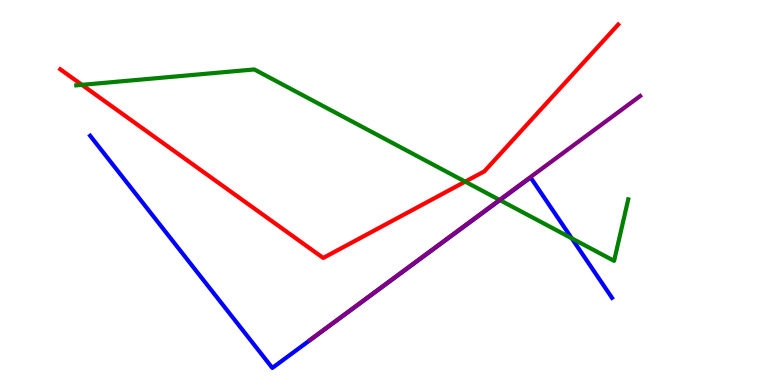[{'lines': ['blue', 'red'], 'intersections': []}, {'lines': ['green', 'red'], 'intersections': [{'x': 1.06, 'y': 7.8}, {'x': 6.0, 'y': 5.28}]}, {'lines': ['purple', 'red'], 'intersections': []}, {'lines': ['blue', 'green'], 'intersections': [{'x': 6.45, 'y': 4.8}, {'x': 7.38, 'y': 3.81}]}, {'lines': ['blue', 'purple'], 'intersections': []}, {'lines': ['green', 'purple'], 'intersections': [{'x': 6.45, 'y': 4.81}]}]